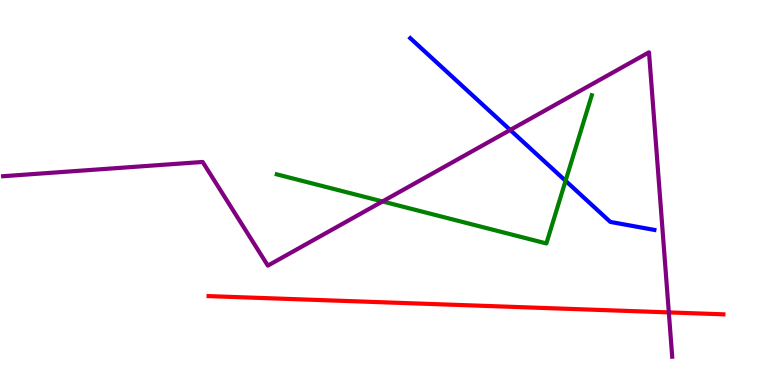[{'lines': ['blue', 'red'], 'intersections': []}, {'lines': ['green', 'red'], 'intersections': []}, {'lines': ['purple', 'red'], 'intersections': [{'x': 8.63, 'y': 1.89}]}, {'lines': ['blue', 'green'], 'intersections': [{'x': 7.3, 'y': 5.3}]}, {'lines': ['blue', 'purple'], 'intersections': [{'x': 6.58, 'y': 6.62}]}, {'lines': ['green', 'purple'], 'intersections': [{'x': 4.94, 'y': 4.77}]}]